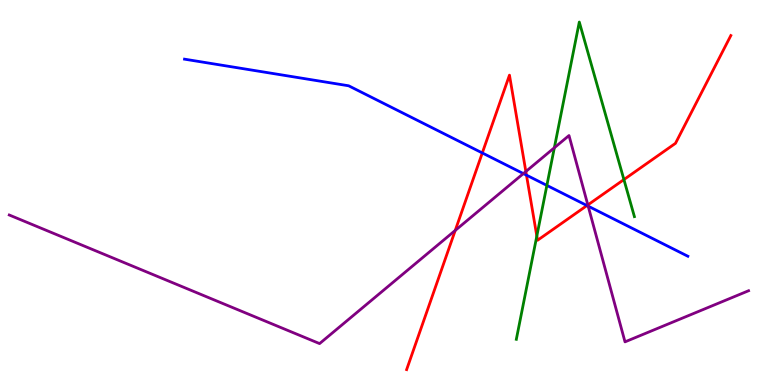[{'lines': ['blue', 'red'], 'intersections': [{'x': 6.22, 'y': 6.03}, {'x': 6.79, 'y': 5.45}, {'x': 7.57, 'y': 4.66}]}, {'lines': ['green', 'red'], 'intersections': [{'x': 6.93, 'y': 3.87}, {'x': 8.05, 'y': 5.34}]}, {'lines': ['purple', 'red'], 'intersections': [{'x': 5.87, 'y': 4.01}, {'x': 6.79, 'y': 5.54}, {'x': 7.59, 'y': 4.68}]}, {'lines': ['blue', 'green'], 'intersections': [{'x': 7.06, 'y': 5.18}]}, {'lines': ['blue', 'purple'], 'intersections': [{'x': 6.75, 'y': 5.49}, {'x': 7.59, 'y': 4.65}]}, {'lines': ['green', 'purple'], 'intersections': [{'x': 7.15, 'y': 6.16}]}]